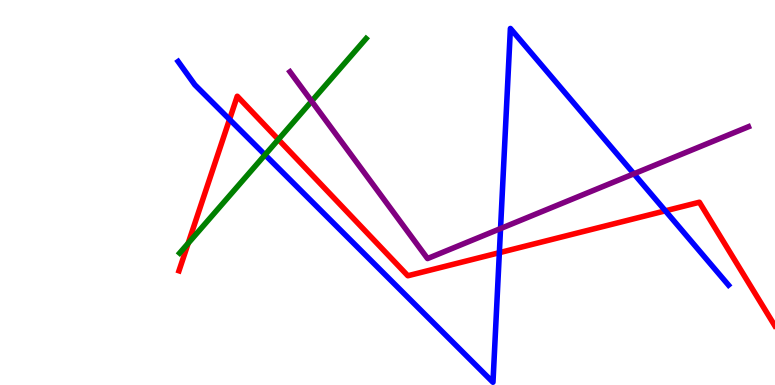[{'lines': ['blue', 'red'], 'intersections': [{'x': 2.96, 'y': 6.9}, {'x': 6.44, 'y': 3.44}, {'x': 8.59, 'y': 4.52}]}, {'lines': ['green', 'red'], 'intersections': [{'x': 2.43, 'y': 3.68}, {'x': 3.59, 'y': 6.38}]}, {'lines': ['purple', 'red'], 'intersections': []}, {'lines': ['blue', 'green'], 'intersections': [{'x': 3.42, 'y': 5.98}]}, {'lines': ['blue', 'purple'], 'intersections': [{'x': 6.46, 'y': 4.06}, {'x': 8.18, 'y': 5.49}]}, {'lines': ['green', 'purple'], 'intersections': [{'x': 4.02, 'y': 7.37}]}]